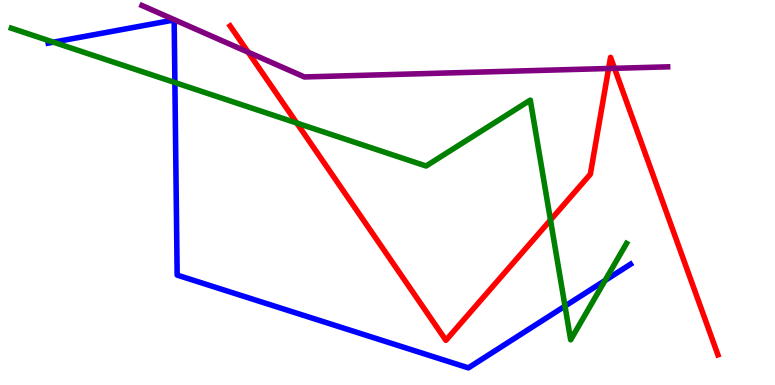[{'lines': ['blue', 'red'], 'intersections': []}, {'lines': ['green', 'red'], 'intersections': [{'x': 3.83, 'y': 6.8}, {'x': 7.1, 'y': 4.28}]}, {'lines': ['purple', 'red'], 'intersections': [{'x': 3.2, 'y': 8.64}, {'x': 7.85, 'y': 8.22}, {'x': 7.93, 'y': 8.23}]}, {'lines': ['blue', 'green'], 'intersections': [{'x': 0.689, 'y': 8.9}, {'x': 2.26, 'y': 7.86}, {'x': 7.29, 'y': 2.05}, {'x': 7.81, 'y': 2.71}]}, {'lines': ['blue', 'purple'], 'intersections': []}, {'lines': ['green', 'purple'], 'intersections': []}]